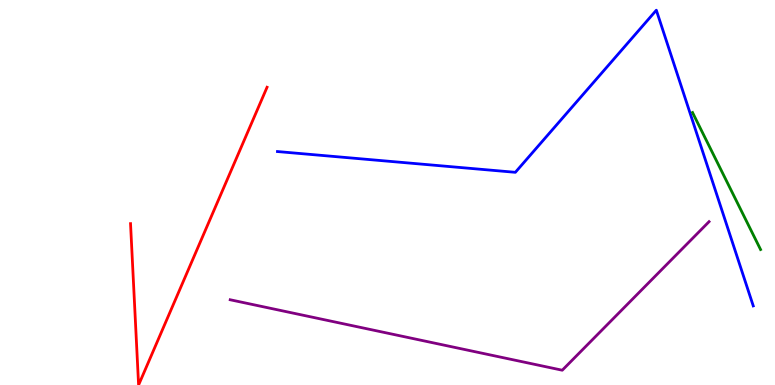[{'lines': ['blue', 'red'], 'intersections': []}, {'lines': ['green', 'red'], 'intersections': []}, {'lines': ['purple', 'red'], 'intersections': []}, {'lines': ['blue', 'green'], 'intersections': []}, {'lines': ['blue', 'purple'], 'intersections': []}, {'lines': ['green', 'purple'], 'intersections': []}]